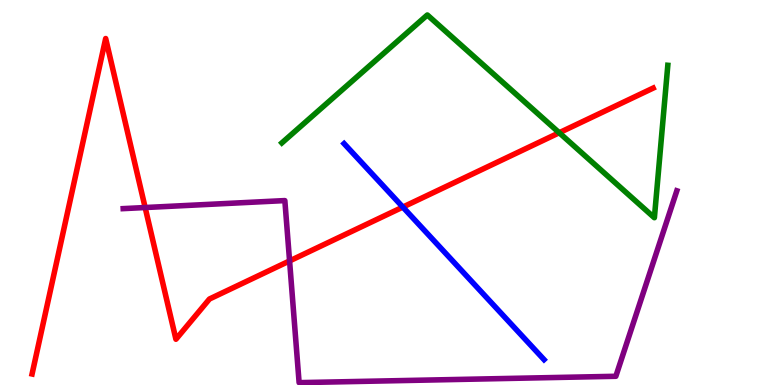[{'lines': ['blue', 'red'], 'intersections': [{'x': 5.2, 'y': 4.62}]}, {'lines': ['green', 'red'], 'intersections': [{'x': 7.22, 'y': 6.55}]}, {'lines': ['purple', 'red'], 'intersections': [{'x': 1.87, 'y': 4.61}, {'x': 3.74, 'y': 3.22}]}, {'lines': ['blue', 'green'], 'intersections': []}, {'lines': ['blue', 'purple'], 'intersections': []}, {'lines': ['green', 'purple'], 'intersections': []}]